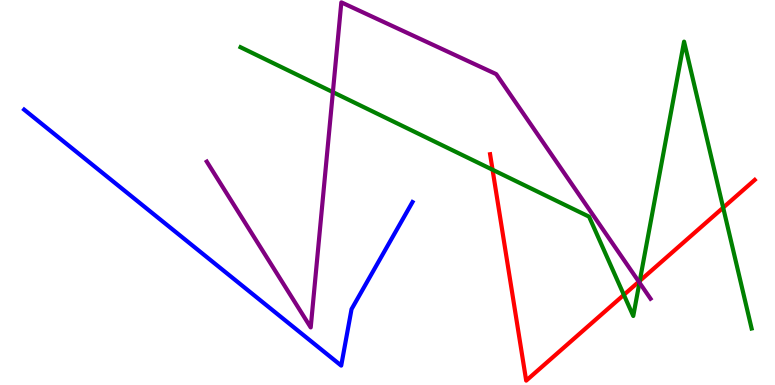[{'lines': ['blue', 'red'], 'intersections': []}, {'lines': ['green', 'red'], 'intersections': [{'x': 6.36, 'y': 5.59}, {'x': 8.05, 'y': 2.34}, {'x': 8.26, 'y': 2.7}, {'x': 9.33, 'y': 4.61}]}, {'lines': ['purple', 'red'], 'intersections': [{'x': 8.24, 'y': 2.68}]}, {'lines': ['blue', 'green'], 'intersections': []}, {'lines': ['blue', 'purple'], 'intersections': []}, {'lines': ['green', 'purple'], 'intersections': [{'x': 4.3, 'y': 7.61}, {'x': 8.25, 'y': 2.66}]}]